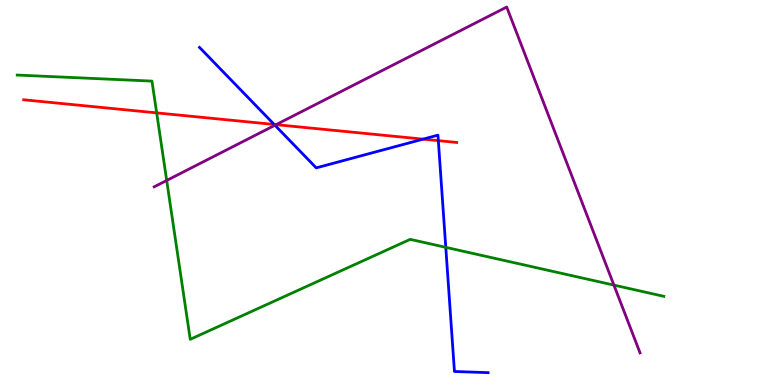[{'lines': ['blue', 'red'], 'intersections': [{'x': 3.54, 'y': 6.77}, {'x': 5.46, 'y': 6.39}, {'x': 5.66, 'y': 6.35}]}, {'lines': ['green', 'red'], 'intersections': [{'x': 2.02, 'y': 7.07}]}, {'lines': ['purple', 'red'], 'intersections': [{'x': 3.56, 'y': 6.76}]}, {'lines': ['blue', 'green'], 'intersections': [{'x': 5.75, 'y': 3.58}]}, {'lines': ['blue', 'purple'], 'intersections': [{'x': 3.55, 'y': 6.75}]}, {'lines': ['green', 'purple'], 'intersections': [{'x': 2.15, 'y': 5.31}, {'x': 7.92, 'y': 2.59}]}]